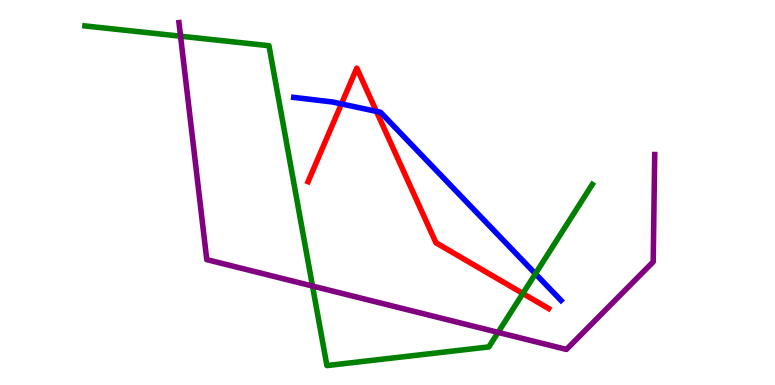[{'lines': ['blue', 'red'], 'intersections': [{'x': 4.41, 'y': 7.3}, {'x': 4.86, 'y': 7.11}]}, {'lines': ['green', 'red'], 'intersections': [{'x': 6.75, 'y': 2.38}]}, {'lines': ['purple', 'red'], 'intersections': []}, {'lines': ['blue', 'green'], 'intersections': [{'x': 6.91, 'y': 2.89}]}, {'lines': ['blue', 'purple'], 'intersections': []}, {'lines': ['green', 'purple'], 'intersections': [{'x': 2.33, 'y': 9.06}, {'x': 4.03, 'y': 2.57}, {'x': 6.43, 'y': 1.37}]}]